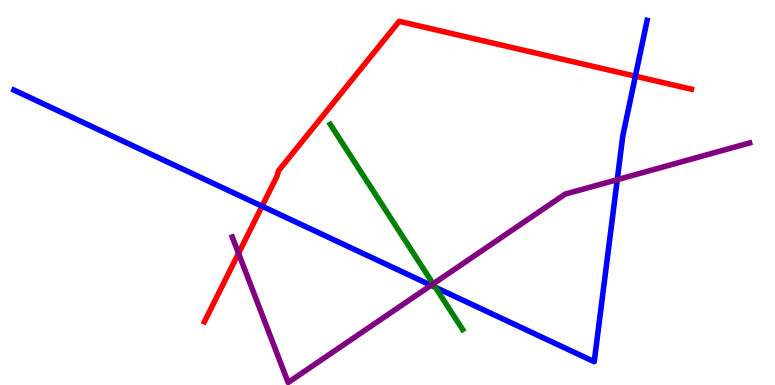[{'lines': ['blue', 'red'], 'intersections': [{'x': 3.38, 'y': 4.64}, {'x': 8.2, 'y': 8.02}]}, {'lines': ['green', 'red'], 'intersections': []}, {'lines': ['purple', 'red'], 'intersections': [{'x': 3.08, 'y': 3.42}]}, {'lines': ['blue', 'green'], 'intersections': [{'x': 5.62, 'y': 2.54}]}, {'lines': ['blue', 'purple'], 'intersections': [{'x': 5.56, 'y': 2.59}, {'x': 7.96, 'y': 5.33}]}, {'lines': ['green', 'purple'], 'intersections': [{'x': 5.59, 'y': 2.63}]}]